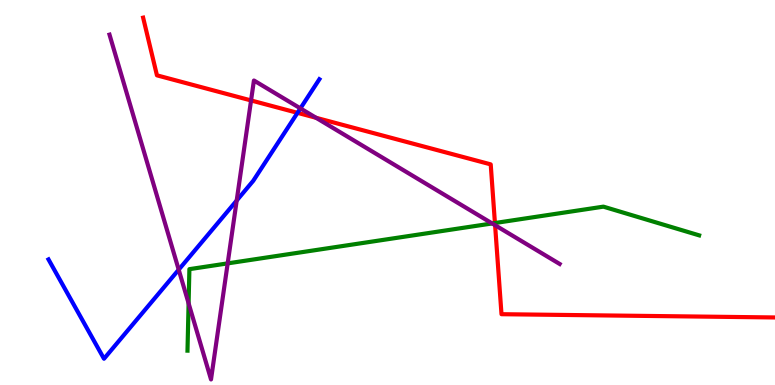[{'lines': ['blue', 'red'], 'intersections': [{'x': 3.84, 'y': 7.07}]}, {'lines': ['green', 'red'], 'intersections': [{'x': 6.39, 'y': 4.21}]}, {'lines': ['purple', 'red'], 'intersections': [{'x': 3.24, 'y': 7.39}, {'x': 4.08, 'y': 6.94}, {'x': 6.39, 'y': 4.15}]}, {'lines': ['blue', 'green'], 'intersections': []}, {'lines': ['blue', 'purple'], 'intersections': [{'x': 2.31, 'y': 3.0}, {'x': 3.05, 'y': 4.79}, {'x': 3.88, 'y': 7.18}]}, {'lines': ['green', 'purple'], 'intersections': [{'x': 2.43, 'y': 2.12}, {'x': 2.94, 'y': 3.16}, {'x': 6.35, 'y': 4.2}]}]